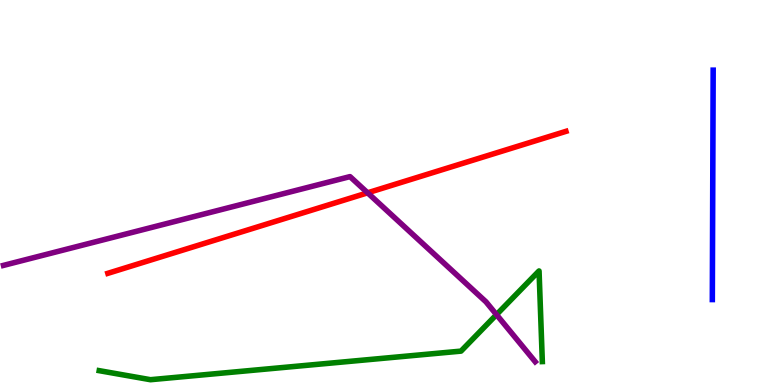[{'lines': ['blue', 'red'], 'intersections': []}, {'lines': ['green', 'red'], 'intersections': []}, {'lines': ['purple', 'red'], 'intersections': [{'x': 4.74, 'y': 4.99}]}, {'lines': ['blue', 'green'], 'intersections': []}, {'lines': ['blue', 'purple'], 'intersections': []}, {'lines': ['green', 'purple'], 'intersections': [{'x': 6.41, 'y': 1.83}]}]